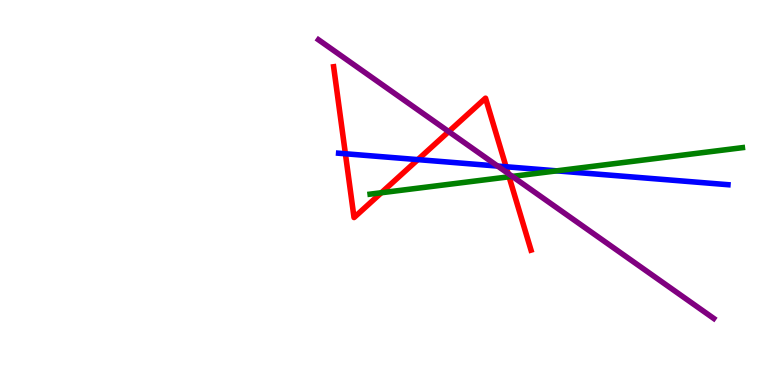[{'lines': ['blue', 'red'], 'intersections': [{'x': 4.46, 'y': 6.01}, {'x': 5.39, 'y': 5.85}, {'x': 6.53, 'y': 5.67}]}, {'lines': ['green', 'red'], 'intersections': [{'x': 4.92, 'y': 4.99}, {'x': 6.57, 'y': 5.41}]}, {'lines': ['purple', 'red'], 'intersections': [{'x': 5.79, 'y': 6.58}, {'x': 6.56, 'y': 5.5}]}, {'lines': ['blue', 'green'], 'intersections': [{'x': 7.18, 'y': 5.56}]}, {'lines': ['blue', 'purple'], 'intersections': [{'x': 6.42, 'y': 5.69}]}, {'lines': ['green', 'purple'], 'intersections': [{'x': 6.61, 'y': 5.42}]}]